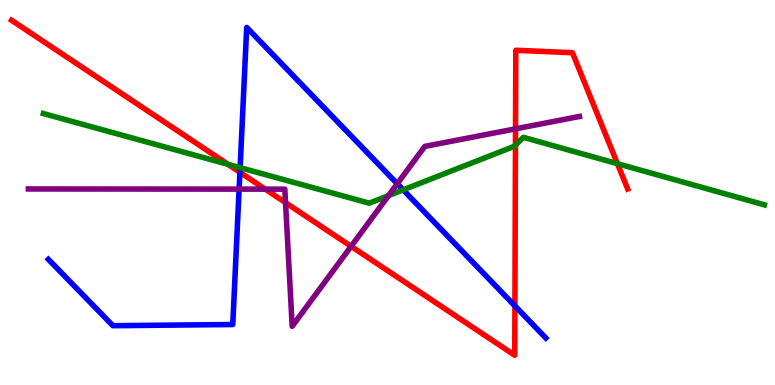[{'lines': ['blue', 'red'], 'intersections': [{'x': 3.1, 'y': 5.53}, {'x': 6.64, 'y': 2.05}]}, {'lines': ['green', 'red'], 'intersections': [{'x': 2.94, 'y': 5.73}, {'x': 6.65, 'y': 6.23}, {'x': 7.97, 'y': 5.75}]}, {'lines': ['purple', 'red'], 'intersections': [{'x': 3.42, 'y': 5.09}, {'x': 3.68, 'y': 4.74}, {'x': 4.53, 'y': 3.6}, {'x': 6.65, 'y': 6.65}]}, {'lines': ['blue', 'green'], 'intersections': [{'x': 3.1, 'y': 5.65}, {'x': 5.2, 'y': 5.07}]}, {'lines': ['blue', 'purple'], 'intersections': [{'x': 3.09, 'y': 5.09}, {'x': 5.13, 'y': 5.23}]}, {'lines': ['green', 'purple'], 'intersections': [{'x': 5.01, 'y': 4.92}]}]